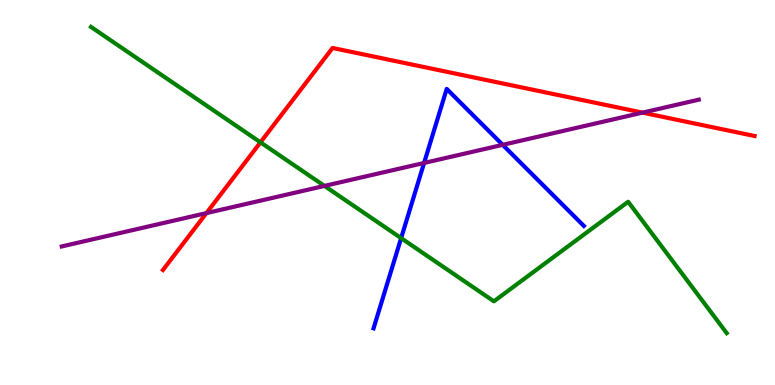[{'lines': ['blue', 'red'], 'intersections': []}, {'lines': ['green', 'red'], 'intersections': [{'x': 3.36, 'y': 6.3}]}, {'lines': ['purple', 'red'], 'intersections': [{'x': 2.66, 'y': 4.46}, {'x': 8.29, 'y': 7.07}]}, {'lines': ['blue', 'green'], 'intersections': [{'x': 5.18, 'y': 3.81}]}, {'lines': ['blue', 'purple'], 'intersections': [{'x': 5.47, 'y': 5.77}, {'x': 6.49, 'y': 6.24}]}, {'lines': ['green', 'purple'], 'intersections': [{'x': 4.19, 'y': 5.17}]}]